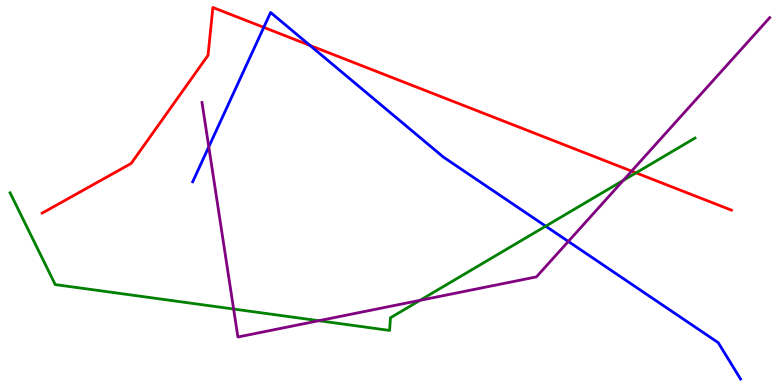[{'lines': ['blue', 'red'], 'intersections': [{'x': 3.4, 'y': 9.29}, {'x': 4.0, 'y': 8.82}]}, {'lines': ['green', 'red'], 'intersections': [{'x': 8.21, 'y': 5.51}]}, {'lines': ['purple', 'red'], 'intersections': [{'x': 8.15, 'y': 5.56}]}, {'lines': ['blue', 'green'], 'intersections': [{'x': 7.04, 'y': 4.13}]}, {'lines': ['blue', 'purple'], 'intersections': [{'x': 2.69, 'y': 6.19}, {'x': 7.33, 'y': 3.73}]}, {'lines': ['green', 'purple'], 'intersections': [{'x': 3.01, 'y': 1.97}, {'x': 4.11, 'y': 1.67}, {'x': 5.42, 'y': 2.2}, {'x': 8.04, 'y': 5.31}]}]